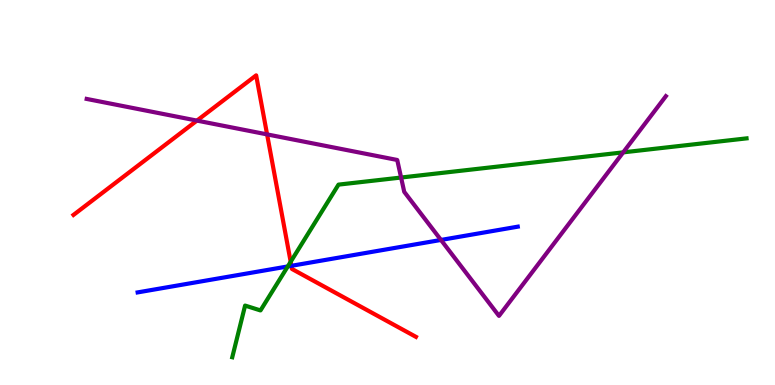[{'lines': ['blue', 'red'], 'intersections': [{'x': 3.76, 'y': 3.1}]}, {'lines': ['green', 'red'], 'intersections': [{'x': 3.75, 'y': 3.2}]}, {'lines': ['purple', 'red'], 'intersections': [{'x': 2.54, 'y': 6.87}, {'x': 3.45, 'y': 6.51}]}, {'lines': ['blue', 'green'], 'intersections': [{'x': 3.71, 'y': 3.08}]}, {'lines': ['blue', 'purple'], 'intersections': [{'x': 5.69, 'y': 3.77}]}, {'lines': ['green', 'purple'], 'intersections': [{'x': 5.18, 'y': 5.39}, {'x': 8.04, 'y': 6.04}]}]